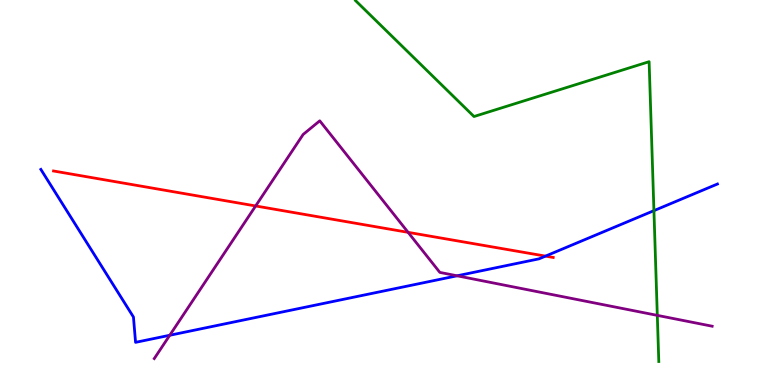[{'lines': ['blue', 'red'], 'intersections': [{'x': 7.04, 'y': 3.35}]}, {'lines': ['green', 'red'], 'intersections': []}, {'lines': ['purple', 'red'], 'intersections': [{'x': 3.3, 'y': 4.65}, {'x': 5.27, 'y': 3.97}]}, {'lines': ['blue', 'green'], 'intersections': [{'x': 8.44, 'y': 4.53}]}, {'lines': ['blue', 'purple'], 'intersections': [{'x': 2.19, 'y': 1.29}, {'x': 5.9, 'y': 2.84}]}, {'lines': ['green', 'purple'], 'intersections': [{'x': 8.48, 'y': 1.81}]}]